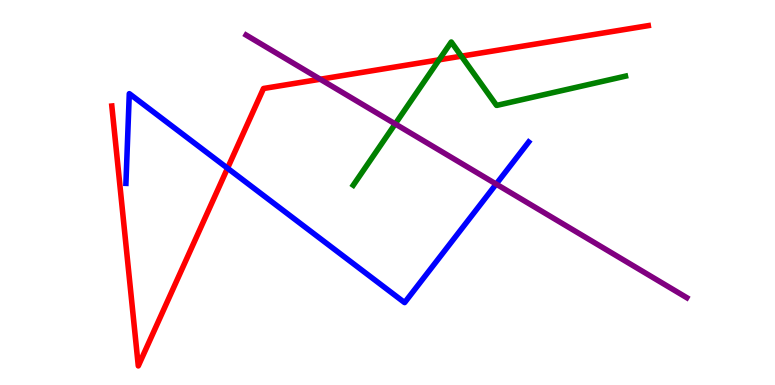[{'lines': ['blue', 'red'], 'intersections': [{'x': 2.94, 'y': 5.63}]}, {'lines': ['green', 'red'], 'intersections': [{'x': 5.67, 'y': 8.45}, {'x': 5.95, 'y': 8.54}]}, {'lines': ['purple', 'red'], 'intersections': [{'x': 4.13, 'y': 7.94}]}, {'lines': ['blue', 'green'], 'intersections': []}, {'lines': ['blue', 'purple'], 'intersections': [{'x': 6.4, 'y': 5.22}]}, {'lines': ['green', 'purple'], 'intersections': [{'x': 5.1, 'y': 6.78}]}]